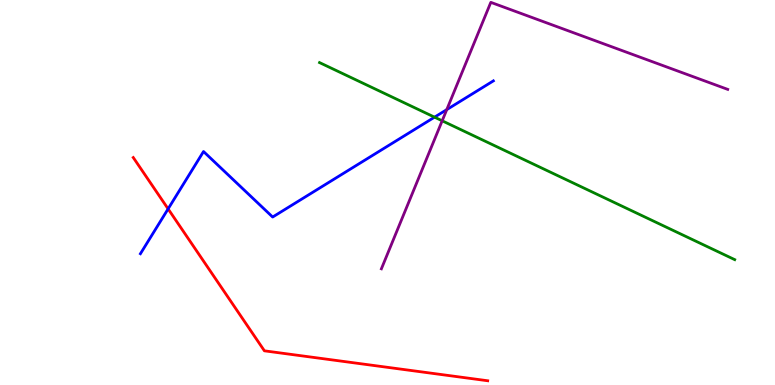[{'lines': ['blue', 'red'], 'intersections': [{'x': 2.17, 'y': 4.57}]}, {'lines': ['green', 'red'], 'intersections': []}, {'lines': ['purple', 'red'], 'intersections': []}, {'lines': ['blue', 'green'], 'intersections': [{'x': 5.61, 'y': 6.96}]}, {'lines': ['blue', 'purple'], 'intersections': [{'x': 5.76, 'y': 7.15}]}, {'lines': ['green', 'purple'], 'intersections': [{'x': 5.71, 'y': 6.86}]}]